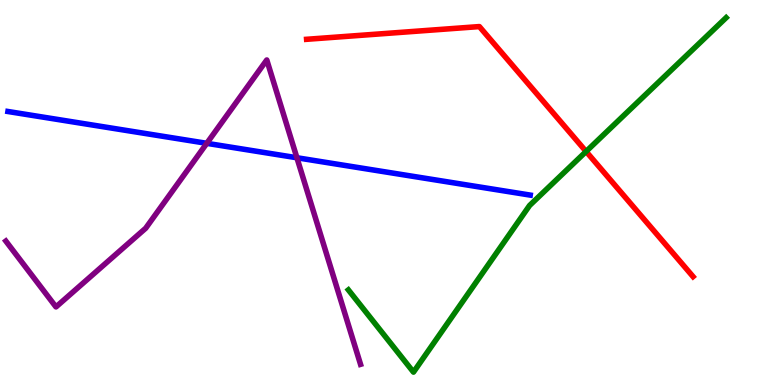[{'lines': ['blue', 'red'], 'intersections': []}, {'lines': ['green', 'red'], 'intersections': [{'x': 7.56, 'y': 6.07}]}, {'lines': ['purple', 'red'], 'intersections': []}, {'lines': ['blue', 'green'], 'intersections': []}, {'lines': ['blue', 'purple'], 'intersections': [{'x': 2.67, 'y': 6.28}, {'x': 3.83, 'y': 5.9}]}, {'lines': ['green', 'purple'], 'intersections': []}]